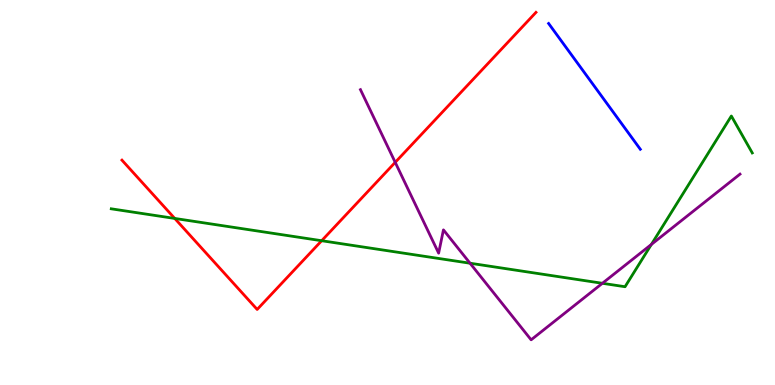[{'lines': ['blue', 'red'], 'intersections': []}, {'lines': ['green', 'red'], 'intersections': [{'x': 2.25, 'y': 4.33}, {'x': 4.15, 'y': 3.75}]}, {'lines': ['purple', 'red'], 'intersections': [{'x': 5.1, 'y': 5.78}]}, {'lines': ['blue', 'green'], 'intersections': []}, {'lines': ['blue', 'purple'], 'intersections': []}, {'lines': ['green', 'purple'], 'intersections': [{'x': 6.07, 'y': 3.16}, {'x': 7.77, 'y': 2.64}, {'x': 8.4, 'y': 3.65}]}]